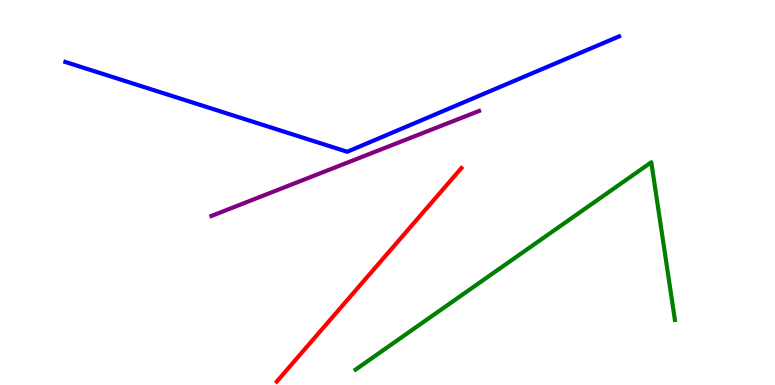[{'lines': ['blue', 'red'], 'intersections': []}, {'lines': ['green', 'red'], 'intersections': []}, {'lines': ['purple', 'red'], 'intersections': []}, {'lines': ['blue', 'green'], 'intersections': []}, {'lines': ['blue', 'purple'], 'intersections': []}, {'lines': ['green', 'purple'], 'intersections': []}]